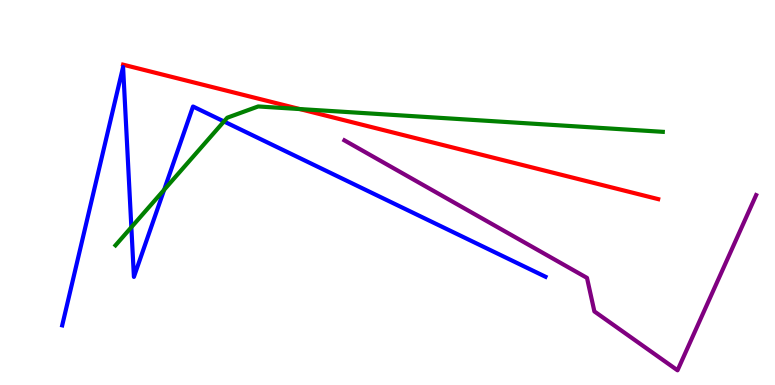[{'lines': ['blue', 'red'], 'intersections': []}, {'lines': ['green', 'red'], 'intersections': [{'x': 3.87, 'y': 7.17}]}, {'lines': ['purple', 'red'], 'intersections': []}, {'lines': ['blue', 'green'], 'intersections': [{'x': 1.69, 'y': 4.1}, {'x': 2.12, 'y': 5.07}, {'x': 2.89, 'y': 6.84}]}, {'lines': ['blue', 'purple'], 'intersections': []}, {'lines': ['green', 'purple'], 'intersections': []}]